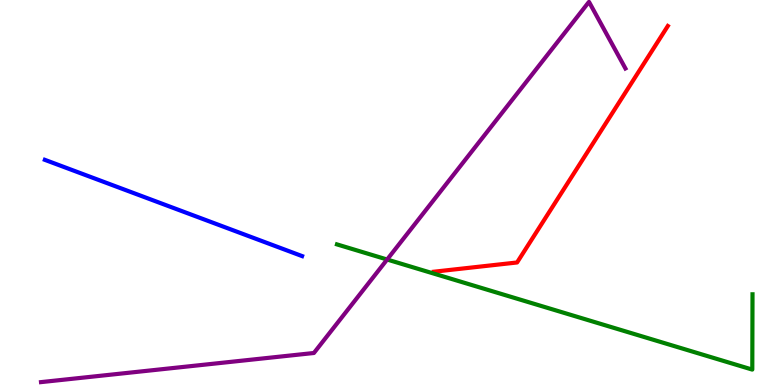[{'lines': ['blue', 'red'], 'intersections': []}, {'lines': ['green', 'red'], 'intersections': []}, {'lines': ['purple', 'red'], 'intersections': []}, {'lines': ['blue', 'green'], 'intersections': []}, {'lines': ['blue', 'purple'], 'intersections': []}, {'lines': ['green', 'purple'], 'intersections': [{'x': 5.0, 'y': 3.26}]}]